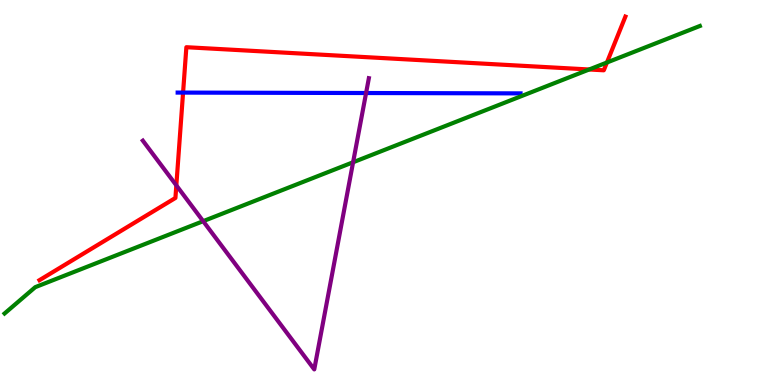[{'lines': ['blue', 'red'], 'intersections': [{'x': 2.36, 'y': 7.59}]}, {'lines': ['green', 'red'], 'intersections': [{'x': 7.6, 'y': 8.2}, {'x': 7.83, 'y': 8.38}]}, {'lines': ['purple', 'red'], 'intersections': [{'x': 2.28, 'y': 5.19}]}, {'lines': ['blue', 'green'], 'intersections': []}, {'lines': ['blue', 'purple'], 'intersections': [{'x': 4.72, 'y': 7.58}]}, {'lines': ['green', 'purple'], 'intersections': [{'x': 2.62, 'y': 4.26}, {'x': 4.56, 'y': 5.79}]}]